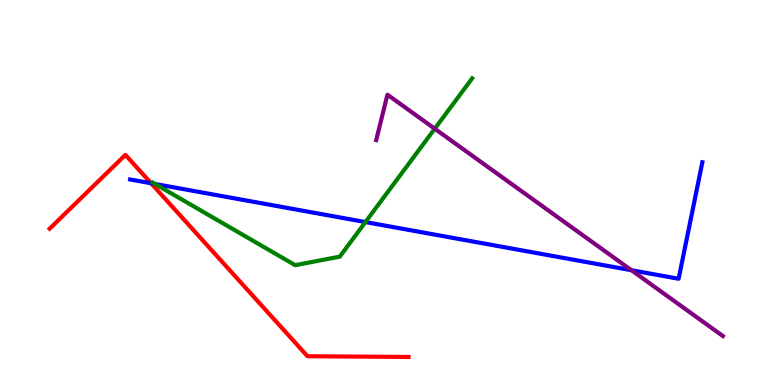[{'lines': ['blue', 'red'], 'intersections': [{'x': 1.95, 'y': 5.24}]}, {'lines': ['green', 'red'], 'intersections': []}, {'lines': ['purple', 'red'], 'intersections': []}, {'lines': ['blue', 'green'], 'intersections': [{'x': 2.0, 'y': 5.22}, {'x': 4.72, 'y': 4.23}]}, {'lines': ['blue', 'purple'], 'intersections': [{'x': 8.15, 'y': 2.98}]}, {'lines': ['green', 'purple'], 'intersections': [{'x': 5.61, 'y': 6.66}]}]